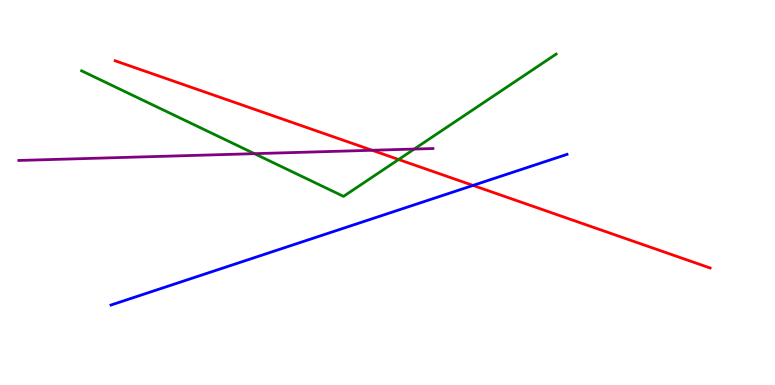[{'lines': ['blue', 'red'], 'intersections': [{'x': 6.1, 'y': 5.18}]}, {'lines': ['green', 'red'], 'intersections': [{'x': 5.14, 'y': 5.86}]}, {'lines': ['purple', 'red'], 'intersections': [{'x': 4.8, 'y': 6.1}]}, {'lines': ['blue', 'green'], 'intersections': []}, {'lines': ['blue', 'purple'], 'intersections': []}, {'lines': ['green', 'purple'], 'intersections': [{'x': 3.28, 'y': 6.01}, {'x': 5.34, 'y': 6.13}]}]